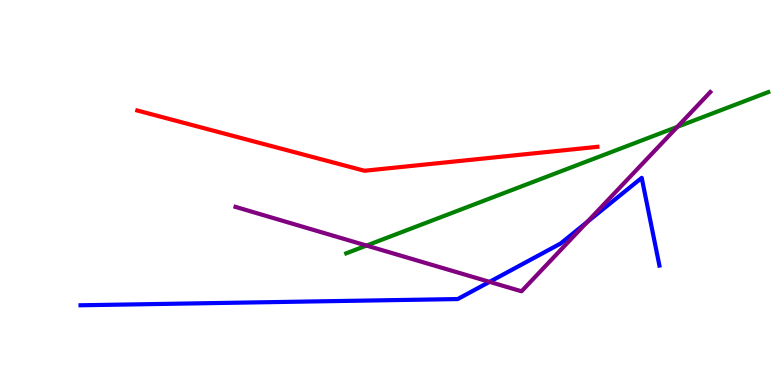[{'lines': ['blue', 'red'], 'intersections': []}, {'lines': ['green', 'red'], 'intersections': []}, {'lines': ['purple', 'red'], 'intersections': []}, {'lines': ['blue', 'green'], 'intersections': []}, {'lines': ['blue', 'purple'], 'intersections': [{'x': 6.32, 'y': 2.68}, {'x': 7.58, 'y': 4.23}]}, {'lines': ['green', 'purple'], 'intersections': [{'x': 4.73, 'y': 3.62}, {'x': 8.74, 'y': 6.71}]}]